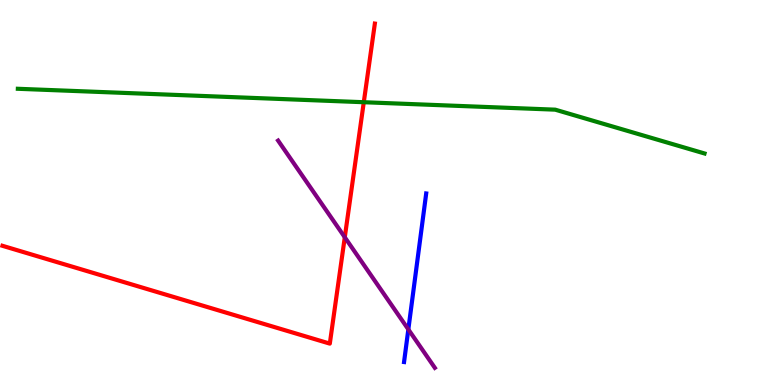[{'lines': ['blue', 'red'], 'intersections': []}, {'lines': ['green', 'red'], 'intersections': [{'x': 4.69, 'y': 7.34}]}, {'lines': ['purple', 'red'], 'intersections': [{'x': 4.45, 'y': 3.84}]}, {'lines': ['blue', 'green'], 'intersections': []}, {'lines': ['blue', 'purple'], 'intersections': [{'x': 5.27, 'y': 1.44}]}, {'lines': ['green', 'purple'], 'intersections': []}]